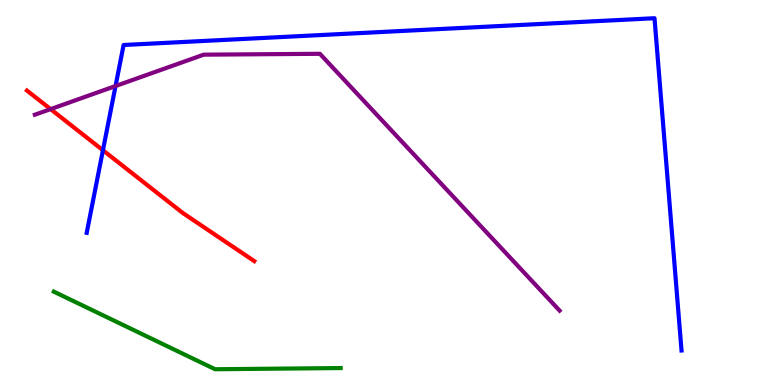[{'lines': ['blue', 'red'], 'intersections': [{'x': 1.33, 'y': 6.1}]}, {'lines': ['green', 'red'], 'intersections': []}, {'lines': ['purple', 'red'], 'intersections': [{'x': 0.653, 'y': 7.17}]}, {'lines': ['blue', 'green'], 'intersections': []}, {'lines': ['blue', 'purple'], 'intersections': [{'x': 1.49, 'y': 7.77}]}, {'lines': ['green', 'purple'], 'intersections': []}]